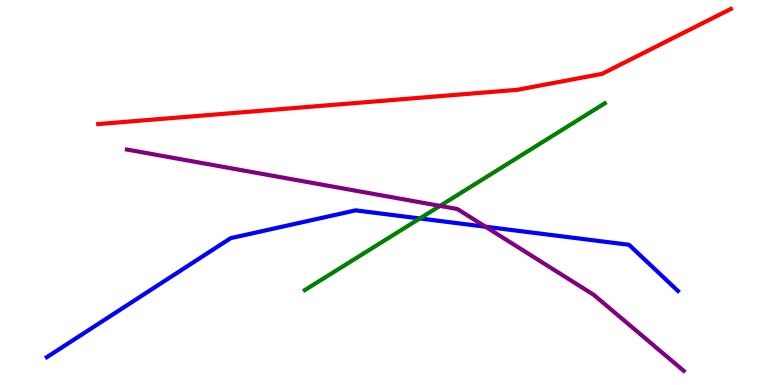[{'lines': ['blue', 'red'], 'intersections': []}, {'lines': ['green', 'red'], 'intersections': []}, {'lines': ['purple', 'red'], 'intersections': []}, {'lines': ['blue', 'green'], 'intersections': [{'x': 5.42, 'y': 4.33}]}, {'lines': ['blue', 'purple'], 'intersections': [{'x': 6.26, 'y': 4.11}]}, {'lines': ['green', 'purple'], 'intersections': [{'x': 5.68, 'y': 4.65}]}]